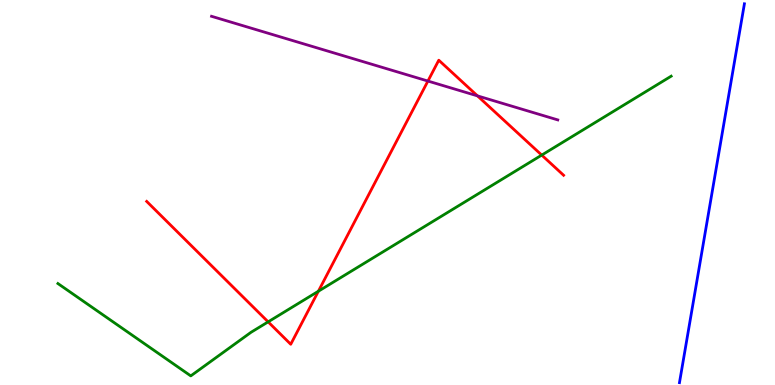[{'lines': ['blue', 'red'], 'intersections': []}, {'lines': ['green', 'red'], 'intersections': [{'x': 3.46, 'y': 1.64}, {'x': 4.11, 'y': 2.44}, {'x': 6.99, 'y': 5.97}]}, {'lines': ['purple', 'red'], 'intersections': [{'x': 5.52, 'y': 7.89}, {'x': 6.16, 'y': 7.51}]}, {'lines': ['blue', 'green'], 'intersections': []}, {'lines': ['blue', 'purple'], 'intersections': []}, {'lines': ['green', 'purple'], 'intersections': []}]